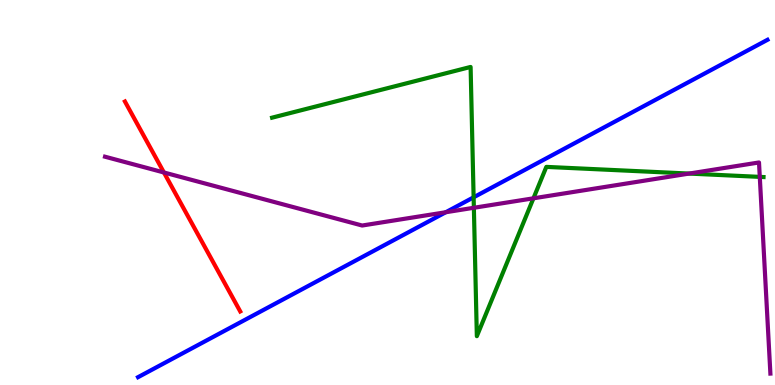[{'lines': ['blue', 'red'], 'intersections': []}, {'lines': ['green', 'red'], 'intersections': []}, {'lines': ['purple', 'red'], 'intersections': [{'x': 2.12, 'y': 5.52}]}, {'lines': ['blue', 'green'], 'intersections': [{'x': 6.11, 'y': 4.87}]}, {'lines': ['blue', 'purple'], 'intersections': [{'x': 5.75, 'y': 4.49}]}, {'lines': ['green', 'purple'], 'intersections': [{'x': 6.11, 'y': 4.6}, {'x': 6.88, 'y': 4.85}, {'x': 8.89, 'y': 5.49}, {'x': 9.8, 'y': 5.41}]}]